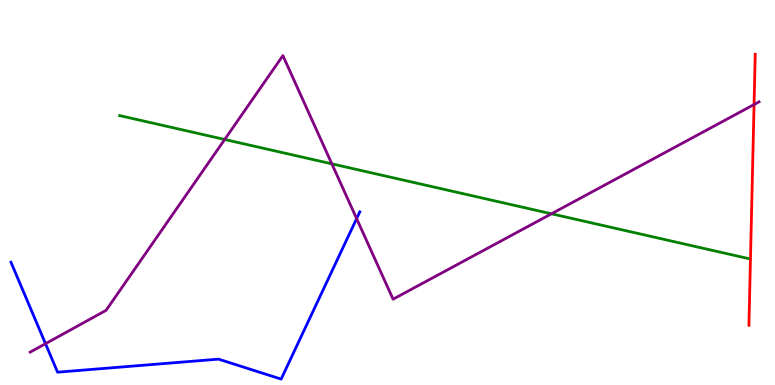[{'lines': ['blue', 'red'], 'intersections': []}, {'lines': ['green', 'red'], 'intersections': []}, {'lines': ['purple', 'red'], 'intersections': [{'x': 9.73, 'y': 7.28}]}, {'lines': ['blue', 'green'], 'intersections': []}, {'lines': ['blue', 'purple'], 'intersections': [{'x': 0.587, 'y': 1.07}, {'x': 4.6, 'y': 4.32}]}, {'lines': ['green', 'purple'], 'intersections': [{'x': 2.9, 'y': 6.38}, {'x': 4.28, 'y': 5.74}, {'x': 7.12, 'y': 4.45}]}]